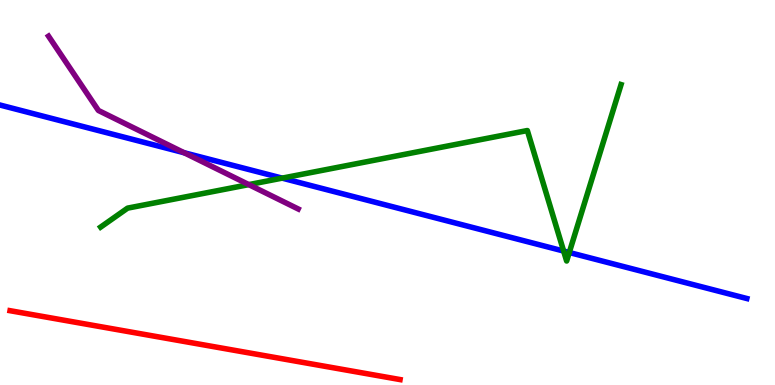[{'lines': ['blue', 'red'], 'intersections': []}, {'lines': ['green', 'red'], 'intersections': []}, {'lines': ['purple', 'red'], 'intersections': []}, {'lines': ['blue', 'green'], 'intersections': [{'x': 3.64, 'y': 5.37}, {'x': 7.27, 'y': 3.48}, {'x': 7.35, 'y': 3.44}]}, {'lines': ['blue', 'purple'], 'intersections': [{'x': 2.38, 'y': 6.03}]}, {'lines': ['green', 'purple'], 'intersections': [{'x': 3.21, 'y': 5.2}]}]